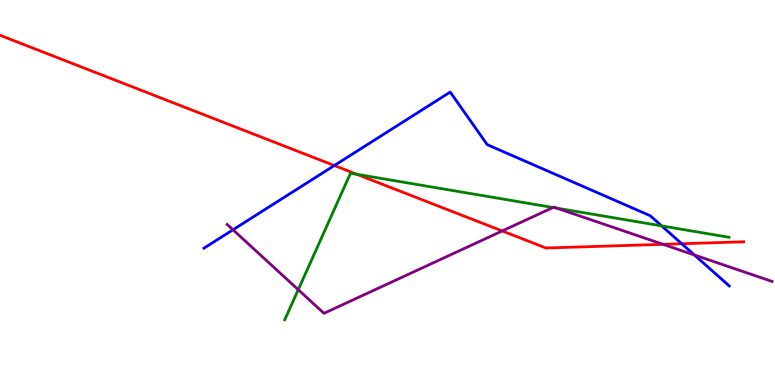[{'lines': ['blue', 'red'], 'intersections': [{'x': 4.31, 'y': 5.7}, {'x': 8.8, 'y': 3.67}]}, {'lines': ['green', 'red'], 'intersections': [{'x': 4.6, 'y': 5.47}]}, {'lines': ['purple', 'red'], 'intersections': [{'x': 6.48, 'y': 4.0}, {'x': 8.56, 'y': 3.65}]}, {'lines': ['blue', 'green'], 'intersections': [{'x': 8.54, 'y': 4.13}]}, {'lines': ['blue', 'purple'], 'intersections': [{'x': 3.01, 'y': 4.03}, {'x': 8.96, 'y': 3.38}]}, {'lines': ['green', 'purple'], 'intersections': [{'x': 3.85, 'y': 2.48}, {'x': 7.14, 'y': 4.61}, {'x': 7.18, 'y': 4.59}]}]